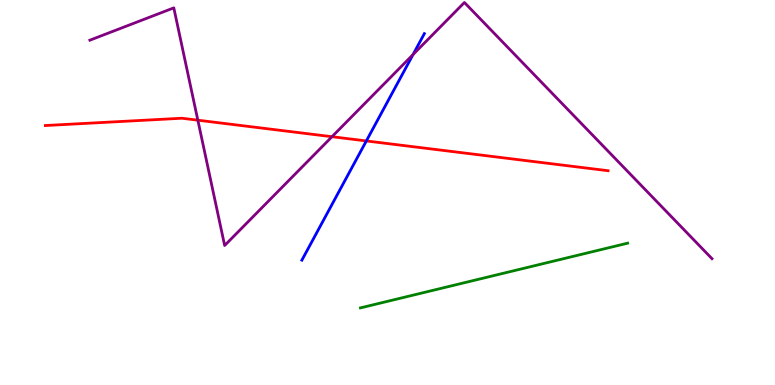[{'lines': ['blue', 'red'], 'intersections': [{'x': 4.73, 'y': 6.34}]}, {'lines': ['green', 'red'], 'intersections': []}, {'lines': ['purple', 'red'], 'intersections': [{'x': 2.55, 'y': 6.88}, {'x': 4.28, 'y': 6.45}]}, {'lines': ['blue', 'green'], 'intersections': []}, {'lines': ['blue', 'purple'], 'intersections': [{'x': 5.33, 'y': 8.58}]}, {'lines': ['green', 'purple'], 'intersections': []}]